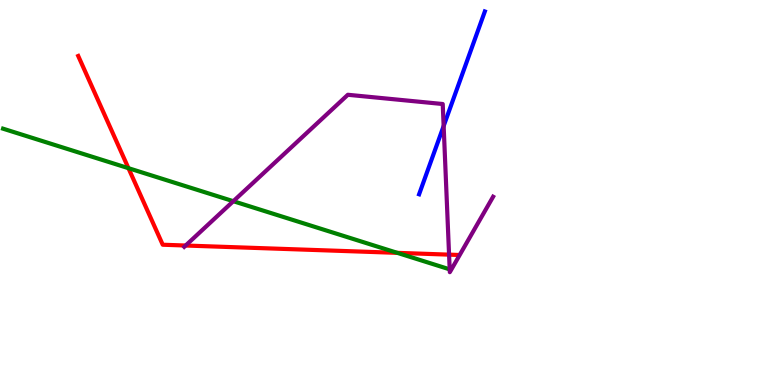[{'lines': ['blue', 'red'], 'intersections': []}, {'lines': ['green', 'red'], 'intersections': [{'x': 1.66, 'y': 5.63}, {'x': 5.13, 'y': 3.43}]}, {'lines': ['purple', 'red'], 'intersections': [{'x': 2.4, 'y': 3.62}, {'x': 5.79, 'y': 3.39}]}, {'lines': ['blue', 'green'], 'intersections': []}, {'lines': ['blue', 'purple'], 'intersections': [{'x': 5.72, 'y': 6.73}]}, {'lines': ['green', 'purple'], 'intersections': [{'x': 3.01, 'y': 4.77}]}]